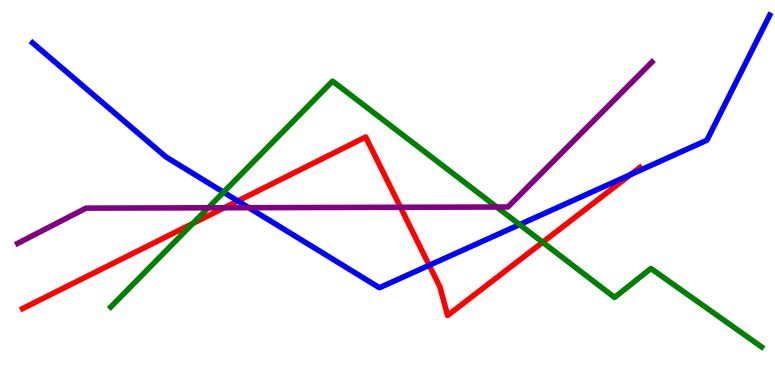[{'lines': ['blue', 'red'], 'intersections': [{'x': 3.07, 'y': 4.78}, {'x': 5.54, 'y': 3.11}, {'x': 8.14, 'y': 5.47}]}, {'lines': ['green', 'red'], 'intersections': [{'x': 2.49, 'y': 4.2}, {'x': 7.0, 'y': 3.71}]}, {'lines': ['purple', 'red'], 'intersections': [{'x': 2.89, 'y': 4.6}, {'x': 5.17, 'y': 4.62}]}, {'lines': ['blue', 'green'], 'intersections': [{'x': 2.88, 'y': 5.01}, {'x': 6.7, 'y': 4.17}]}, {'lines': ['blue', 'purple'], 'intersections': [{'x': 3.21, 'y': 4.61}]}, {'lines': ['green', 'purple'], 'intersections': [{'x': 2.69, 'y': 4.6}, {'x': 6.41, 'y': 4.62}]}]